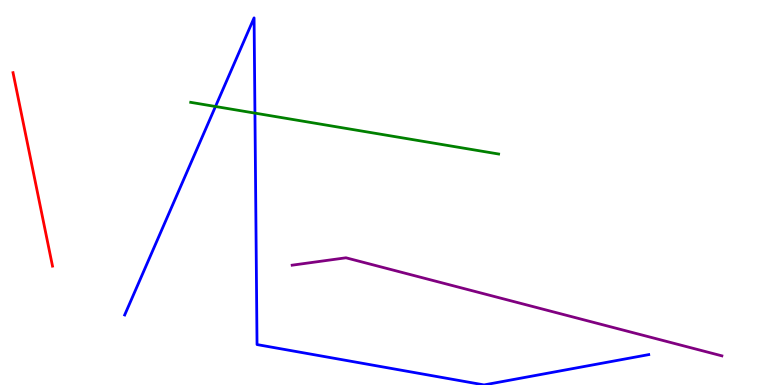[{'lines': ['blue', 'red'], 'intersections': []}, {'lines': ['green', 'red'], 'intersections': []}, {'lines': ['purple', 'red'], 'intersections': []}, {'lines': ['blue', 'green'], 'intersections': [{'x': 2.78, 'y': 7.23}, {'x': 3.29, 'y': 7.06}]}, {'lines': ['blue', 'purple'], 'intersections': []}, {'lines': ['green', 'purple'], 'intersections': []}]